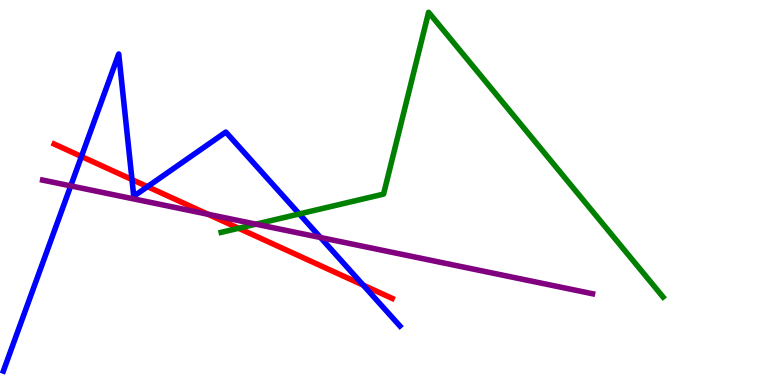[{'lines': ['blue', 'red'], 'intersections': [{'x': 1.05, 'y': 5.94}, {'x': 1.7, 'y': 5.34}, {'x': 1.9, 'y': 5.15}, {'x': 4.69, 'y': 2.59}]}, {'lines': ['green', 'red'], 'intersections': [{'x': 3.08, 'y': 4.07}]}, {'lines': ['purple', 'red'], 'intersections': [{'x': 2.68, 'y': 4.43}]}, {'lines': ['blue', 'green'], 'intersections': [{'x': 3.86, 'y': 4.44}]}, {'lines': ['blue', 'purple'], 'intersections': [{'x': 0.913, 'y': 5.17}, {'x': 4.14, 'y': 3.83}]}, {'lines': ['green', 'purple'], 'intersections': [{'x': 3.3, 'y': 4.18}]}]